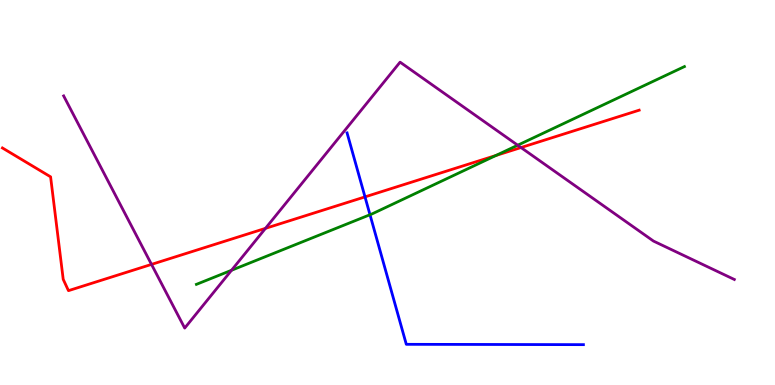[{'lines': ['blue', 'red'], 'intersections': [{'x': 4.71, 'y': 4.89}]}, {'lines': ['green', 'red'], 'intersections': [{'x': 6.4, 'y': 5.96}]}, {'lines': ['purple', 'red'], 'intersections': [{'x': 1.95, 'y': 3.13}, {'x': 3.43, 'y': 4.07}, {'x': 6.72, 'y': 6.17}]}, {'lines': ['blue', 'green'], 'intersections': [{'x': 4.77, 'y': 4.42}]}, {'lines': ['blue', 'purple'], 'intersections': []}, {'lines': ['green', 'purple'], 'intersections': [{'x': 2.99, 'y': 2.98}, {'x': 6.68, 'y': 6.23}]}]